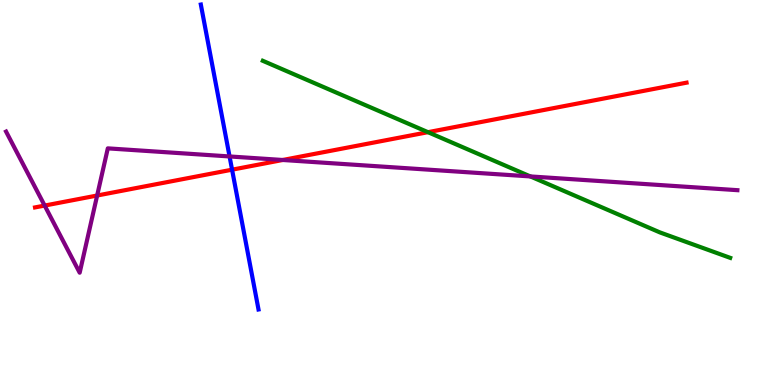[{'lines': ['blue', 'red'], 'intersections': [{'x': 2.99, 'y': 5.59}]}, {'lines': ['green', 'red'], 'intersections': [{'x': 5.52, 'y': 6.57}]}, {'lines': ['purple', 'red'], 'intersections': [{'x': 0.576, 'y': 4.66}, {'x': 1.25, 'y': 4.92}, {'x': 3.65, 'y': 5.84}]}, {'lines': ['blue', 'green'], 'intersections': []}, {'lines': ['blue', 'purple'], 'intersections': [{'x': 2.96, 'y': 5.94}]}, {'lines': ['green', 'purple'], 'intersections': [{'x': 6.84, 'y': 5.42}]}]